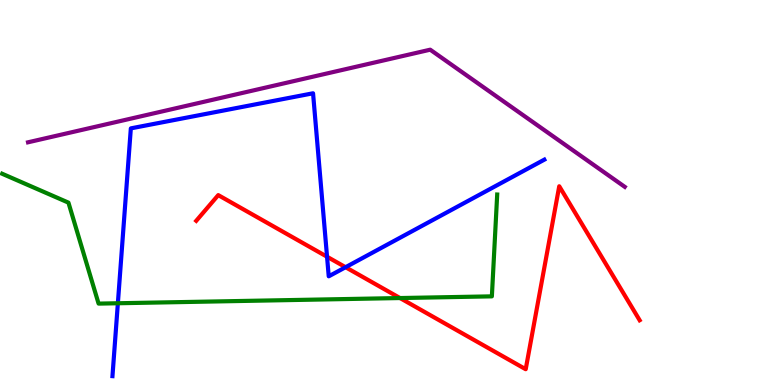[{'lines': ['blue', 'red'], 'intersections': [{'x': 4.22, 'y': 3.33}, {'x': 4.46, 'y': 3.06}]}, {'lines': ['green', 'red'], 'intersections': [{'x': 5.16, 'y': 2.26}]}, {'lines': ['purple', 'red'], 'intersections': []}, {'lines': ['blue', 'green'], 'intersections': [{'x': 1.52, 'y': 2.12}]}, {'lines': ['blue', 'purple'], 'intersections': []}, {'lines': ['green', 'purple'], 'intersections': []}]